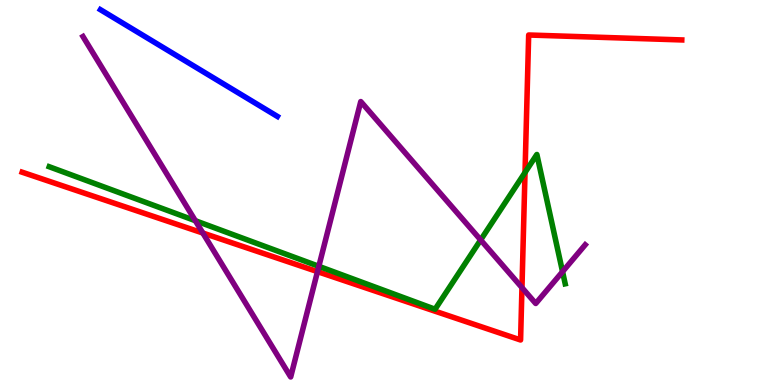[{'lines': ['blue', 'red'], 'intersections': []}, {'lines': ['green', 'red'], 'intersections': [{'x': 6.77, 'y': 5.52}]}, {'lines': ['purple', 'red'], 'intersections': [{'x': 2.62, 'y': 3.95}, {'x': 4.1, 'y': 2.94}, {'x': 6.74, 'y': 2.53}]}, {'lines': ['blue', 'green'], 'intersections': []}, {'lines': ['blue', 'purple'], 'intersections': []}, {'lines': ['green', 'purple'], 'intersections': [{'x': 2.52, 'y': 4.27}, {'x': 4.11, 'y': 3.08}, {'x': 6.2, 'y': 3.77}, {'x': 7.26, 'y': 2.94}]}]